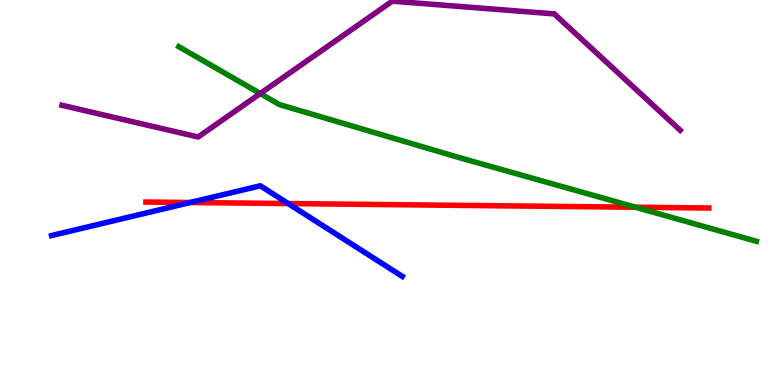[{'lines': ['blue', 'red'], 'intersections': [{'x': 2.45, 'y': 4.74}, {'x': 3.72, 'y': 4.71}]}, {'lines': ['green', 'red'], 'intersections': [{'x': 8.2, 'y': 4.62}]}, {'lines': ['purple', 'red'], 'intersections': []}, {'lines': ['blue', 'green'], 'intersections': []}, {'lines': ['blue', 'purple'], 'intersections': []}, {'lines': ['green', 'purple'], 'intersections': [{'x': 3.36, 'y': 7.57}]}]